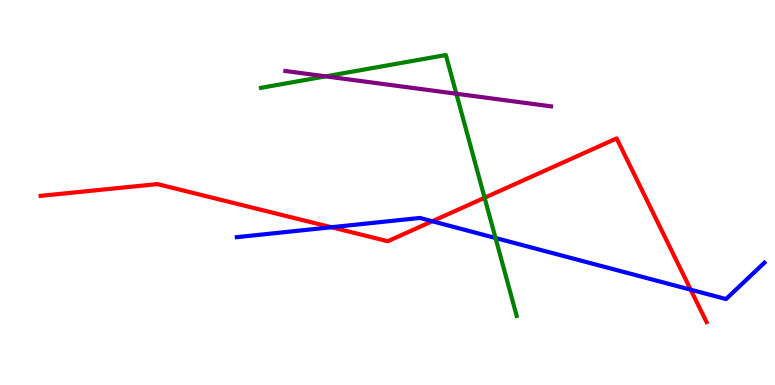[{'lines': ['blue', 'red'], 'intersections': [{'x': 4.28, 'y': 4.1}, {'x': 5.58, 'y': 4.25}, {'x': 8.91, 'y': 2.48}]}, {'lines': ['green', 'red'], 'intersections': [{'x': 6.25, 'y': 4.86}]}, {'lines': ['purple', 'red'], 'intersections': []}, {'lines': ['blue', 'green'], 'intersections': [{'x': 6.39, 'y': 3.82}]}, {'lines': ['blue', 'purple'], 'intersections': []}, {'lines': ['green', 'purple'], 'intersections': [{'x': 4.2, 'y': 8.02}, {'x': 5.89, 'y': 7.57}]}]